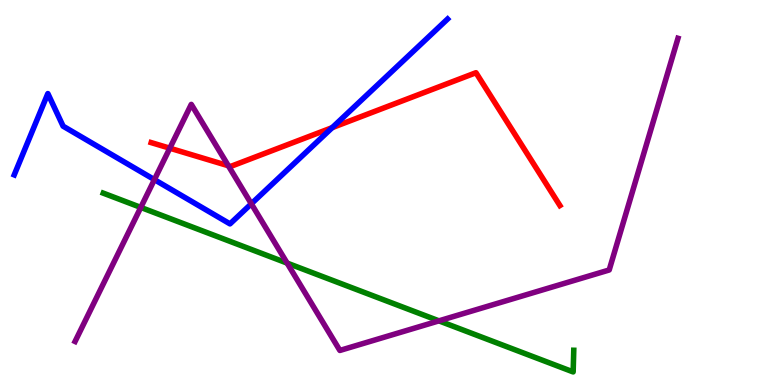[{'lines': ['blue', 'red'], 'intersections': [{'x': 4.29, 'y': 6.68}]}, {'lines': ['green', 'red'], 'intersections': []}, {'lines': ['purple', 'red'], 'intersections': [{'x': 2.19, 'y': 6.15}, {'x': 2.95, 'y': 5.69}]}, {'lines': ['blue', 'green'], 'intersections': []}, {'lines': ['blue', 'purple'], 'intersections': [{'x': 1.99, 'y': 5.33}, {'x': 3.24, 'y': 4.71}]}, {'lines': ['green', 'purple'], 'intersections': [{'x': 1.82, 'y': 4.61}, {'x': 3.7, 'y': 3.17}, {'x': 5.66, 'y': 1.67}]}]